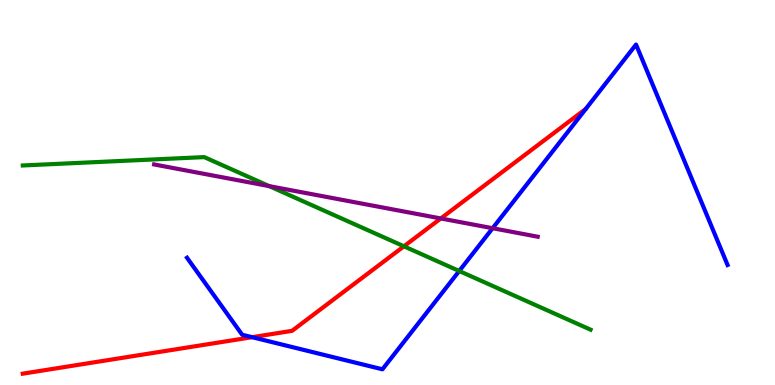[{'lines': ['blue', 'red'], 'intersections': [{'x': 3.25, 'y': 1.24}]}, {'lines': ['green', 'red'], 'intersections': [{'x': 5.21, 'y': 3.6}]}, {'lines': ['purple', 'red'], 'intersections': [{'x': 5.69, 'y': 4.33}]}, {'lines': ['blue', 'green'], 'intersections': [{'x': 5.93, 'y': 2.96}]}, {'lines': ['blue', 'purple'], 'intersections': [{'x': 6.36, 'y': 4.07}]}, {'lines': ['green', 'purple'], 'intersections': [{'x': 3.47, 'y': 5.17}]}]